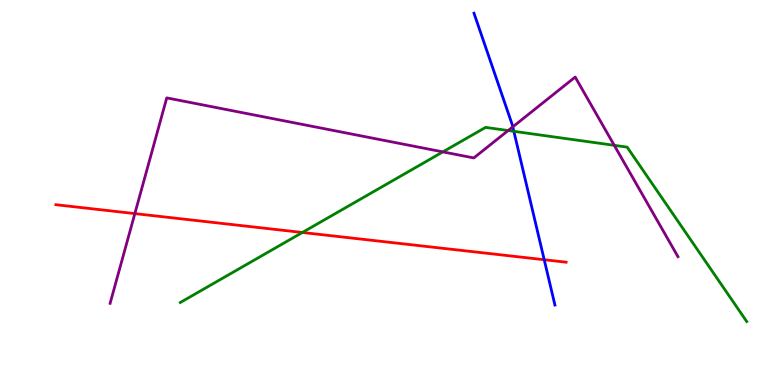[{'lines': ['blue', 'red'], 'intersections': [{'x': 7.02, 'y': 3.25}]}, {'lines': ['green', 'red'], 'intersections': [{'x': 3.9, 'y': 3.96}]}, {'lines': ['purple', 'red'], 'intersections': [{'x': 1.74, 'y': 4.45}]}, {'lines': ['blue', 'green'], 'intersections': [{'x': 6.63, 'y': 6.59}]}, {'lines': ['blue', 'purple'], 'intersections': [{'x': 6.62, 'y': 6.71}]}, {'lines': ['green', 'purple'], 'intersections': [{'x': 5.71, 'y': 6.05}, {'x': 6.56, 'y': 6.61}, {'x': 7.93, 'y': 6.23}]}]